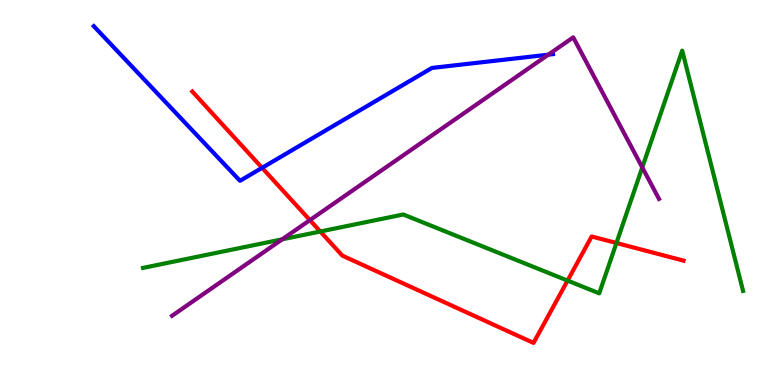[{'lines': ['blue', 'red'], 'intersections': [{'x': 3.38, 'y': 5.64}]}, {'lines': ['green', 'red'], 'intersections': [{'x': 4.13, 'y': 3.99}, {'x': 7.32, 'y': 2.71}, {'x': 7.95, 'y': 3.69}]}, {'lines': ['purple', 'red'], 'intersections': [{'x': 4.0, 'y': 4.28}]}, {'lines': ['blue', 'green'], 'intersections': []}, {'lines': ['blue', 'purple'], 'intersections': [{'x': 7.07, 'y': 8.58}]}, {'lines': ['green', 'purple'], 'intersections': [{'x': 3.64, 'y': 3.78}, {'x': 8.29, 'y': 5.65}]}]